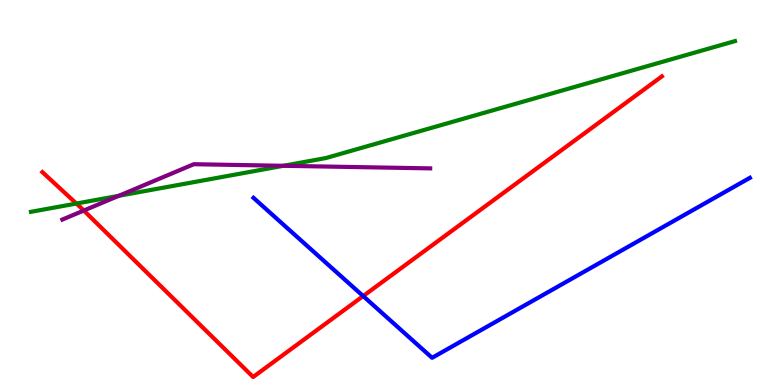[{'lines': ['blue', 'red'], 'intersections': [{'x': 4.69, 'y': 2.31}]}, {'lines': ['green', 'red'], 'intersections': [{'x': 0.986, 'y': 4.71}]}, {'lines': ['purple', 'red'], 'intersections': [{'x': 1.08, 'y': 4.53}]}, {'lines': ['blue', 'green'], 'intersections': []}, {'lines': ['blue', 'purple'], 'intersections': []}, {'lines': ['green', 'purple'], 'intersections': [{'x': 1.53, 'y': 4.91}, {'x': 3.66, 'y': 5.69}]}]